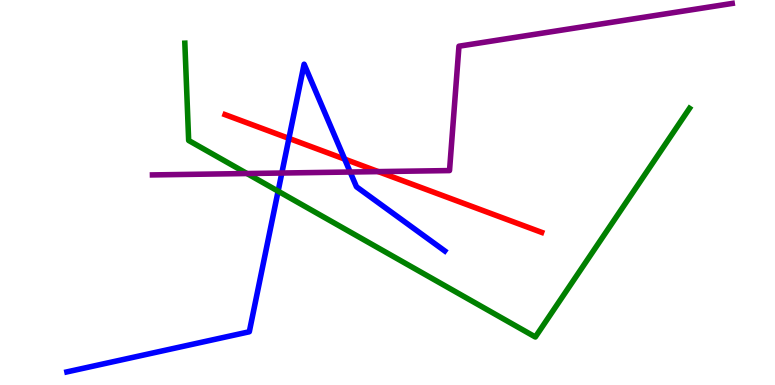[{'lines': ['blue', 'red'], 'intersections': [{'x': 3.73, 'y': 6.41}, {'x': 4.45, 'y': 5.87}]}, {'lines': ['green', 'red'], 'intersections': []}, {'lines': ['purple', 'red'], 'intersections': [{'x': 4.88, 'y': 5.54}]}, {'lines': ['blue', 'green'], 'intersections': [{'x': 3.59, 'y': 5.03}]}, {'lines': ['blue', 'purple'], 'intersections': [{'x': 3.64, 'y': 5.51}, {'x': 4.52, 'y': 5.53}]}, {'lines': ['green', 'purple'], 'intersections': [{'x': 3.19, 'y': 5.49}]}]